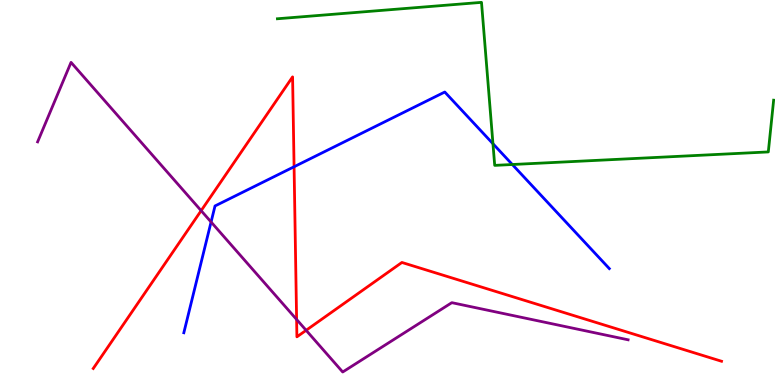[{'lines': ['blue', 'red'], 'intersections': [{'x': 3.79, 'y': 5.67}]}, {'lines': ['green', 'red'], 'intersections': []}, {'lines': ['purple', 'red'], 'intersections': [{'x': 2.6, 'y': 4.53}, {'x': 3.83, 'y': 1.7}, {'x': 3.95, 'y': 1.42}]}, {'lines': ['blue', 'green'], 'intersections': [{'x': 6.36, 'y': 6.27}, {'x': 6.61, 'y': 5.73}]}, {'lines': ['blue', 'purple'], 'intersections': [{'x': 2.72, 'y': 4.23}]}, {'lines': ['green', 'purple'], 'intersections': []}]